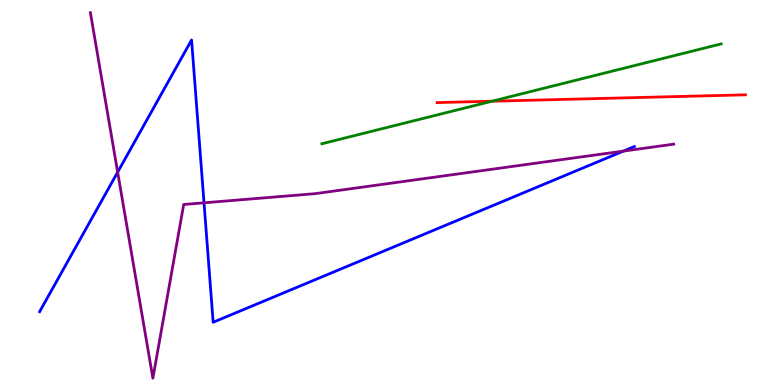[{'lines': ['blue', 'red'], 'intersections': []}, {'lines': ['green', 'red'], 'intersections': [{'x': 6.35, 'y': 7.37}]}, {'lines': ['purple', 'red'], 'intersections': []}, {'lines': ['blue', 'green'], 'intersections': []}, {'lines': ['blue', 'purple'], 'intersections': [{'x': 1.52, 'y': 5.53}, {'x': 2.63, 'y': 4.73}, {'x': 8.04, 'y': 6.08}]}, {'lines': ['green', 'purple'], 'intersections': []}]